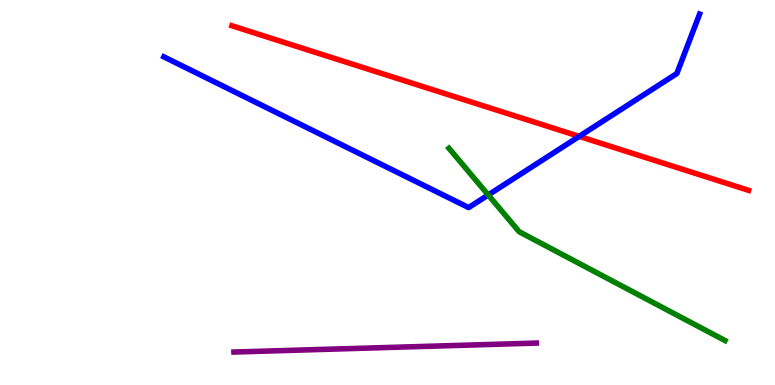[{'lines': ['blue', 'red'], 'intersections': [{'x': 7.47, 'y': 6.46}]}, {'lines': ['green', 'red'], 'intersections': []}, {'lines': ['purple', 'red'], 'intersections': []}, {'lines': ['blue', 'green'], 'intersections': [{'x': 6.3, 'y': 4.94}]}, {'lines': ['blue', 'purple'], 'intersections': []}, {'lines': ['green', 'purple'], 'intersections': []}]